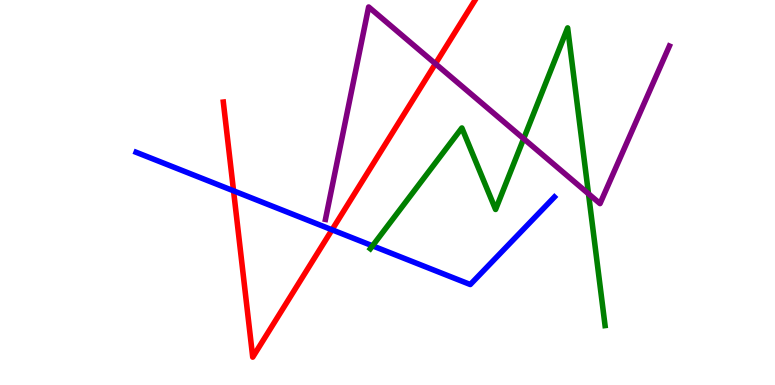[{'lines': ['blue', 'red'], 'intersections': [{'x': 3.01, 'y': 5.04}, {'x': 4.28, 'y': 4.03}]}, {'lines': ['green', 'red'], 'intersections': []}, {'lines': ['purple', 'red'], 'intersections': [{'x': 5.62, 'y': 8.34}]}, {'lines': ['blue', 'green'], 'intersections': [{'x': 4.81, 'y': 3.62}]}, {'lines': ['blue', 'purple'], 'intersections': []}, {'lines': ['green', 'purple'], 'intersections': [{'x': 6.76, 'y': 6.4}, {'x': 7.59, 'y': 4.97}]}]